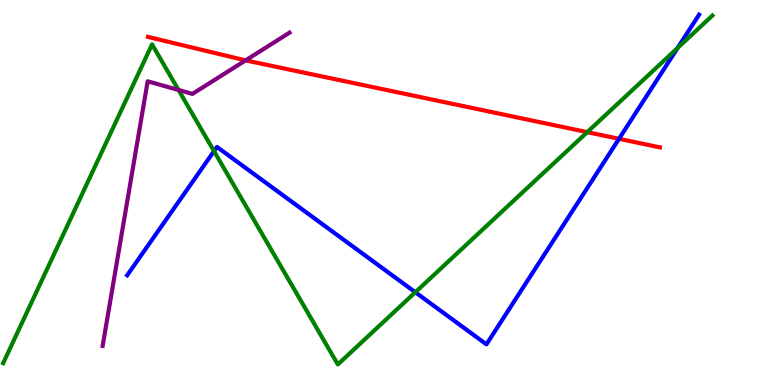[{'lines': ['blue', 'red'], 'intersections': [{'x': 7.99, 'y': 6.39}]}, {'lines': ['green', 'red'], 'intersections': [{'x': 7.58, 'y': 6.57}]}, {'lines': ['purple', 'red'], 'intersections': [{'x': 3.17, 'y': 8.43}]}, {'lines': ['blue', 'green'], 'intersections': [{'x': 2.76, 'y': 6.07}, {'x': 5.36, 'y': 2.41}, {'x': 8.74, 'y': 8.75}]}, {'lines': ['blue', 'purple'], 'intersections': []}, {'lines': ['green', 'purple'], 'intersections': [{'x': 2.3, 'y': 7.66}]}]